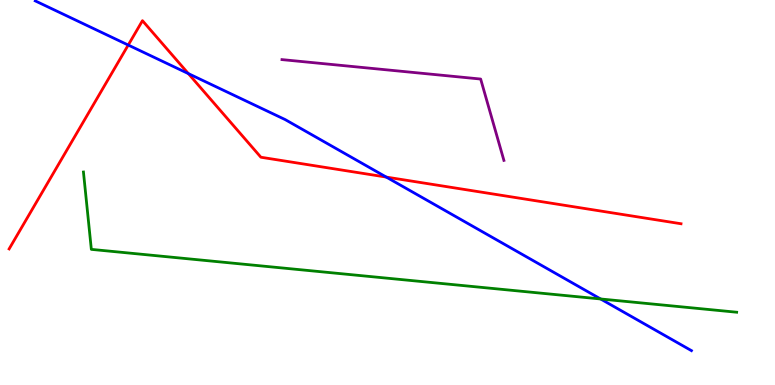[{'lines': ['blue', 'red'], 'intersections': [{'x': 1.65, 'y': 8.83}, {'x': 2.43, 'y': 8.09}, {'x': 4.98, 'y': 5.4}]}, {'lines': ['green', 'red'], 'intersections': []}, {'lines': ['purple', 'red'], 'intersections': []}, {'lines': ['blue', 'green'], 'intersections': [{'x': 7.75, 'y': 2.23}]}, {'lines': ['blue', 'purple'], 'intersections': []}, {'lines': ['green', 'purple'], 'intersections': []}]